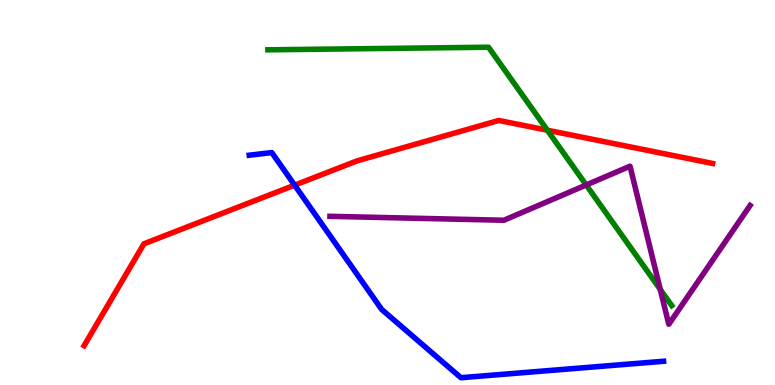[{'lines': ['blue', 'red'], 'intersections': [{'x': 3.8, 'y': 5.19}]}, {'lines': ['green', 'red'], 'intersections': [{'x': 7.06, 'y': 6.62}]}, {'lines': ['purple', 'red'], 'intersections': []}, {'lines': ['blue', 'green'], 'intersections': []}, {'lines': ['blue', 'purple'], 'intersections': []}, {'lines': ['green', 'purple'], 'intersections': [{'x': 7.56, 'y': 5.2}, {'x': 8.52, 'y': 2.48}]}]